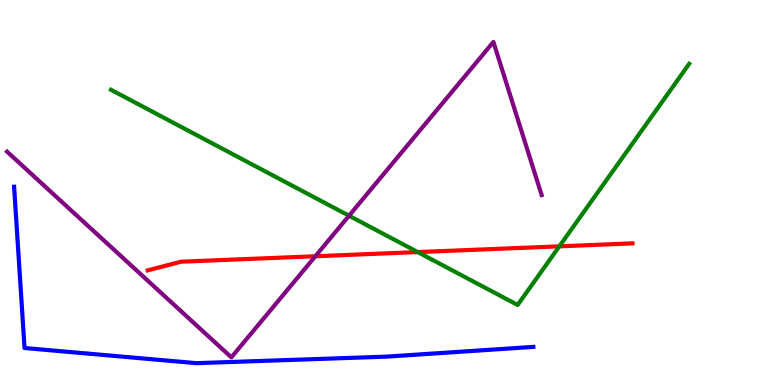[{'lines': ['blue', 'red'], 'intersections': []}, {'lines': ['green', 'red'], 'intersections': [{'x': 5.39, 'y': 3.45}, {'x': 7.22, 'y': 3.6}]}, {'lines': ['purple', 'red'], 'intersections': [{'x': 4.07, 'y': 3.34}]}, {'lines': ['blue', 'green'], 'intersections': []}, {'lines': ['blue', 'purple'], 'intersections': []}, {'lines': ['green', 'purple'], 'intersections': [{'x': 4.5, 'y': 4.4}]}]